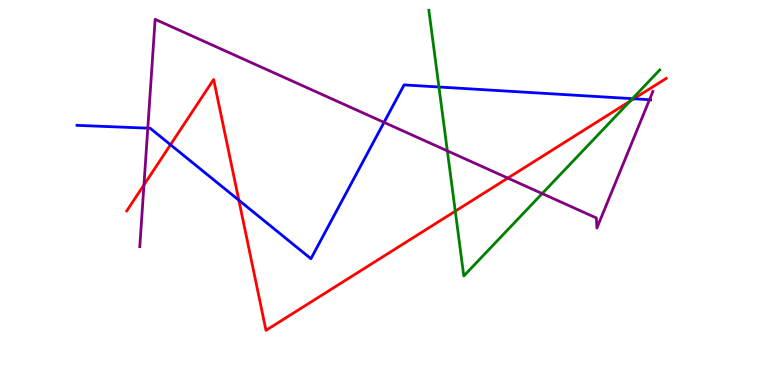[{'lines': ['blue', 'red'], 'intersections': [{'x': 2.2, 'y': 6.24}, {'x': 3.08, 'y': 4.8}, {'x': 8.18, 'y': 7.43}]}, {'lines': ['green', 'red'], 'intersections': [{'x': 5.87, 'y': 4.51}, {'x': 8.13, 'y': 7.37}]}, {'lines': ['purple', 'red'], 'intersections': [{'x': 1.86, 'y': 5.2}, {'x': 6.55, 'y': 5.37}]}, {'lines': ['blue', 'green'], 'intersections': [{'x': 5.66, 'y': 7.74}, {'x': 8.16, 'y': 7.44}]}, {'lines': ['blue', 'purple'], 'intersections': [{'x': 1.91, 'y': 6.67}, {'x': 4.96, 'y': 6.82}, {'x': 8.38, 'y': 7.41}]}, {'lines': ['green', 'purple'], 'intersections': [{'x': 5.77, 'y': 6.08}, {'x': 7.0, 'y': 4.97}]}]